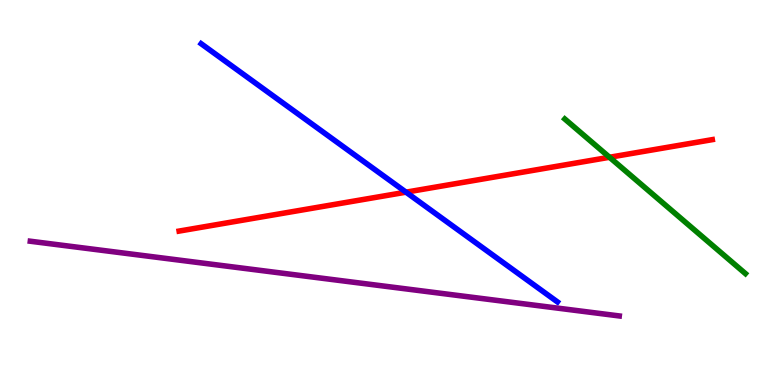[{'lines': ['blue', 'red'], 'intersections': [{'x': 5.24, 'y': 5.01}]}, {'lines': ['green', 'red'], 'intersections': [{'x': 7.86, 'y': 5.92}]}, {'lines': ['purple', 'red'], 'intersections': []}, {'lines': ['blue', 'green'], 'intersections': []}, {'lines': ['blue', 'purple'], 'intersections': []}, {'lines': ['green', 'purple'], 'intersections': []}]